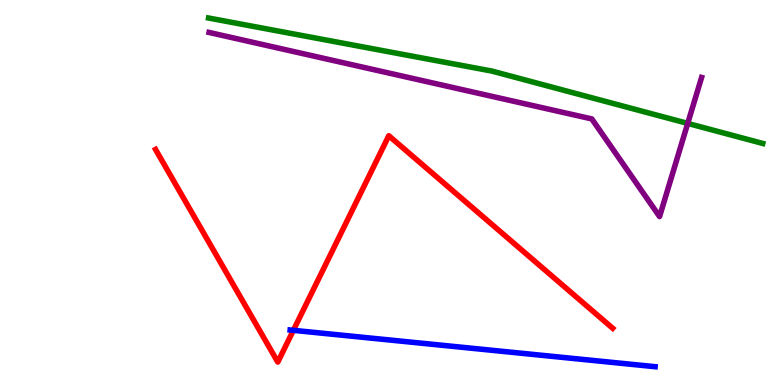[{'lines': ['blue', 'red'], 'intersections': [{'x': 3.79, 'y': 1.42}]}, {'lines': ['green', 'red'], 'intersections': []}, {'lines': ['purple', 'red'], 'intersections': []}, {'lines': ['blue', 'green'], 'intersections': []}, {'lines': ['blue', 'purple'], 'intersections': []}, {'lines': ['green', 'purple'], 'intersections': [{'x': 8.87, 'y': 6.79}]}]